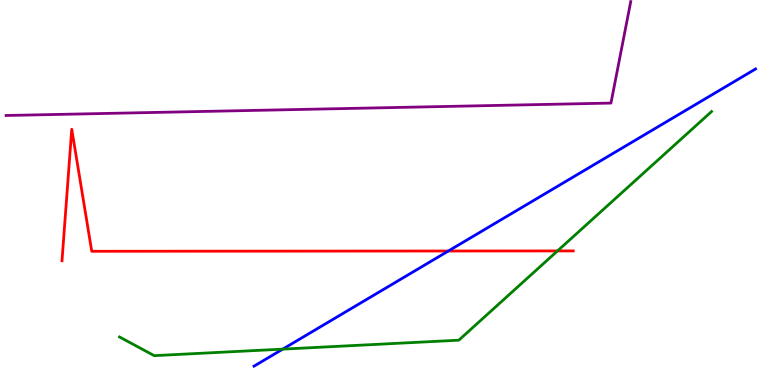[{'lines': ['blue', 'red'], 'intersections': [{'x': 5.79, 'y': 3.48}]}, {'lines': ['green', 'red'], 'intersections': [{'x': 7.19, 'y': 3.48}]}, {'lines': ['purple', 'red'], 'intersections': []}, {'lines': ['blue', 'green'], 'intersections': [{'x': 3.65, 'y': 0.932}]}, {'lines': ['blue', 'purple'], 'intersections': []}, {'lines': ['green', 'purple'], 'intersections': []}]